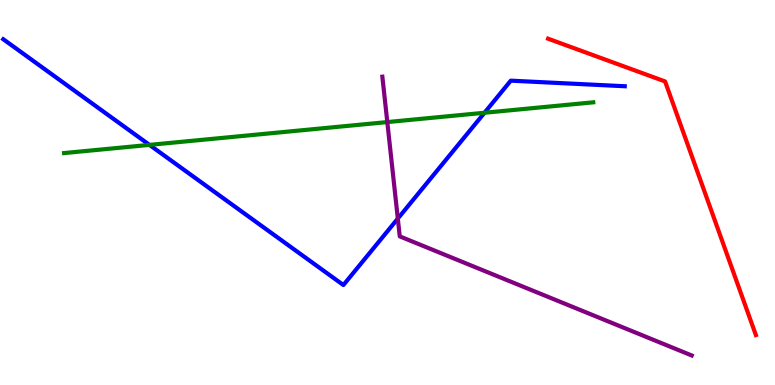[{'lines': ['blue', 'red'], 'intersections': []}, {'lines': ['green', 'red'], 'intersections': []}, {'lines': ['purple', 'red'], 'intersections': []}, {'lines': ['blue', 'green'], 'intersections': [{'x': 1.93, 'y': 6.24}, {'x': 6.25, 'y': 7.07}]}, {'lines': ['blue', 'purple'], 'intersections': [{'x': 5.13, 'y': 4.32}]}, {'lines': ['green', 'purple'], 'intersections': [{'x': 5.0, 'y': 6.83}]}]